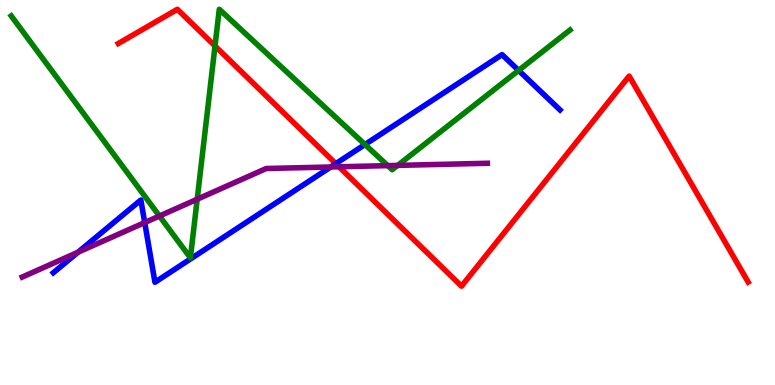[{'lines': ['blue', 'red'], 'intersections': [{'x': 4.33, 'y': 5.75}]}, {'lines': ['green', 'red'], 'intersections': [{'x': 2.77, 'y': 8.81}]}, {'lines': ['purple', 'red'], 'intersections': [{'x': 4.37, 'y': 5.67}]}, {'lines': ['blue', 'green'], 'intersections': [{'x': 4.71, 'y': 6.25}, {'x': 6.69, 'y': 8.17}]}, {'lines': ['blue', 'purple'], 'intersections': [{'x': 1.01, 'y': 3.45}, {'x': 1.87, 'y': 4.22}, {'x': 4.27, 'y': 5.66}]}, {'lines': ['green', 'purple'], 'intersections': [{'x': 2.06, 'y': 4.39}, {'x': 2.54, 'y': 4.83}, {'x': 5.0, 'y': 5.7}, {'x': 5.13, 'y': 5.7}]}]